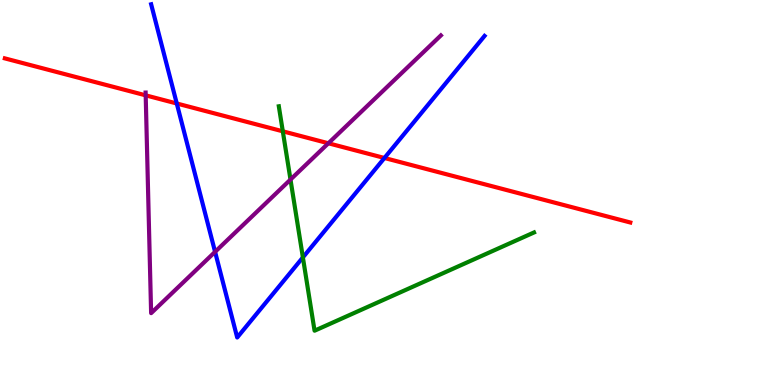[{'lines': ['blue', 'red'], 'intersections': [{'x': 2.28, 'y': 7.31}, {'x': 4.96, 'y': 5.9}]}, {'lines': ['green', 'red'], 'intersections': [{'x': 3.65, 'y': 6.59}]}, {'lines': ['purple', 'red'], 'intersections': [{'x': 1.88, 'y': 7.52}, {'x': 4.24, 'y': 6.28}]}, {'lines': ['blue', 'green'], 'intersections': [{'x': 3.91, 'y': 3.31}]}, {'lines': ['blue', 'purple'], 'intersections': [{'x': 2.78, 'y': 3.46}]}, {'lines': ['green', 'purple'], 'intersections': [{'x': 3.75, 'y': 5.34}]}]